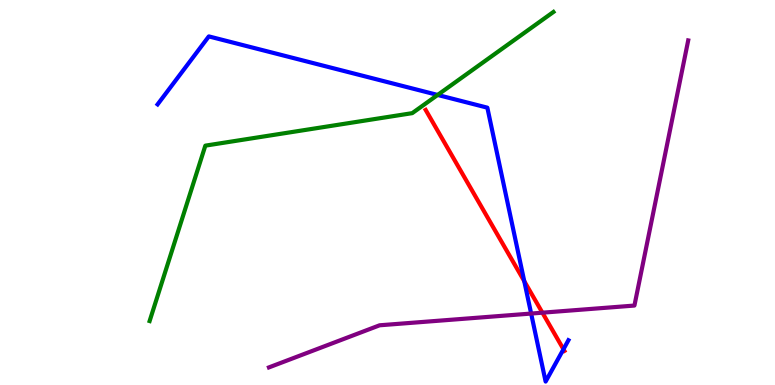[{'lines': ['blue', 'red'], 'intersections': [{'x': 6.76, 'y': 2.7}, {'x': 7.27, 'y': 0.929}]}, {'lines': ['green', 'red'], 'intersections': []}, {'lines': ['purple', 'red'], 'intersections': [{'x': 7.0, 'y': 1.88}]}, {'lines': ['blue', 'green'], 'intersections': [{'x': 5.65, 'y': 7.53}]}, {'lines': ['blue', 'purple'], 'intersections': [{'x': 6.85, 'y': 1.86}]}, {'lines': ['green', 'purple'], 'intersections': []}]